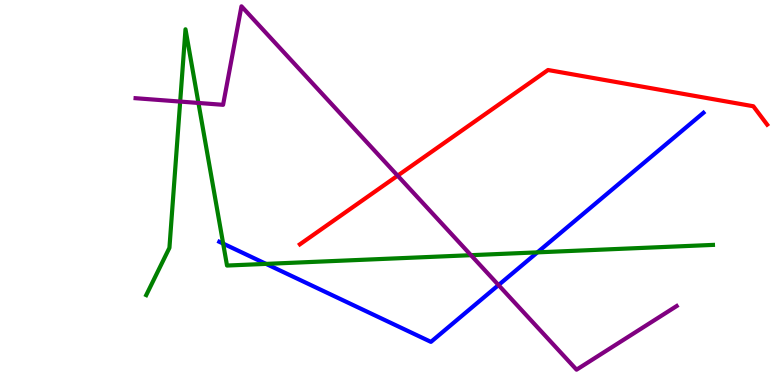[{'lines': ['blue', 'red'], 'intersections': []}, {'lines': ['green', 'red'], 'intersections': []}, {'lines': ['purple', 'red'], 'intersections': [{'x': 5.13, 'y': 5.44}]}, {'lines': ['blue', 'green'], 'intersections': [{'x': 2.88, 'y': 3.67}, {'x': 3.43, 'y': 3.15}, {'x': 6.93, 'y': 3.45}]}, {'lines': ['blue', 'purple'], 'intersections': [{'x': 6.43, 'y': 2.6}]}, {'lines': ['green', 'purple'], 'intersections': [{'x': 2.32, 'y': 7.36}, {'x': 2.56, 'y': 7.33}, {'x': 6.08, 'y': 3.37}]}]